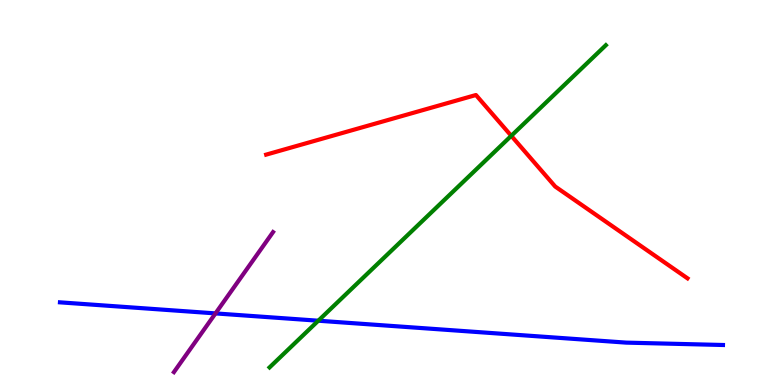[{'lines': ['blue', 'red'], 'intersections': []}, {'lines': ['green', 'red'], 'intersections': [{'x': 6.6, 'y': 6.47}]}, {'lines': ['purple', 'red'], 'intersections': []}, {'lines': ['blue', 'green'], 'intersections': [{'x': 4.11, 'y': 1.67}]}, {'lines': ['blue', 'purple'], 'intersections': [{'x': 2.78, 'y': 1.86}]}, {'lines': ['green', 'purple'], 'intersections': []}]